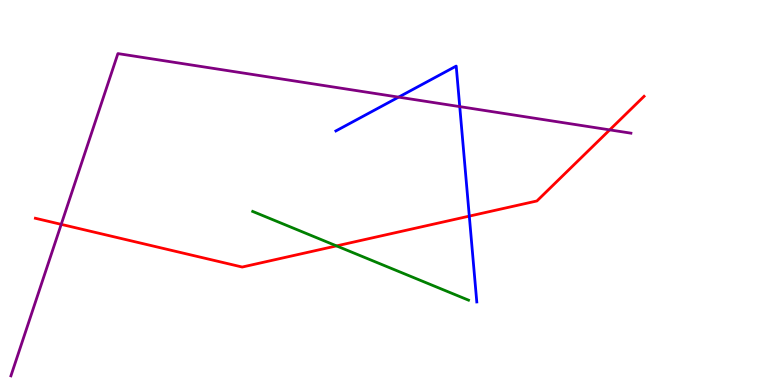[{'lines': ['blue', 'red'], 'intersections': [{'x': 6.06, 'y': 4.39}]}, {'lines': ['green', 'red'], 'intersections': [{'x': 4.34, 'y': 3.61}]}, {'lines': ['purple', 'red'], 'intersections': [{'x': 0.79, 'y': 4.17}, {'x': 7.87, 'y': 6.63}]}, {'lines': ['blue', 'green'], 'intersections': []}, {'lines': ['blue', 'purple'], 'intersections': [{'x': 5.14, 'y': 7.48}, {'x': 5.93, 'y': 7.23}]}, {'lines': ['green', 'purple'], 'intersections': []}]